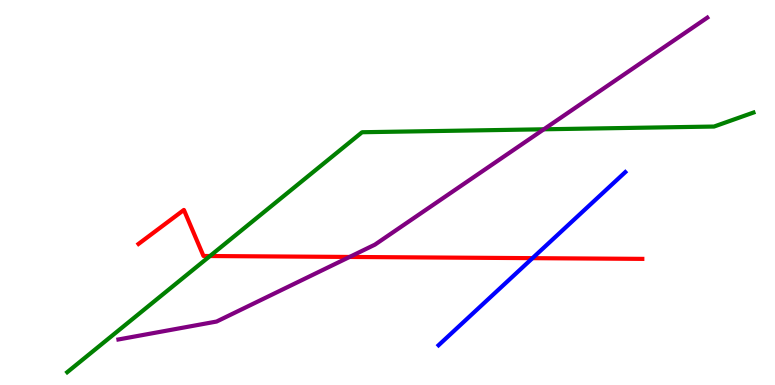[{'lines': ['blue', 'red'], 'intersections': [{'x': 6.87, 'y': 3.29}]}, {'lines': ['green', 'red'], 'intersections': [{'x': 2.71, 'y': 3.35}]}, {'lines': ['purple', 'red'], 'intersections': [{'x': 4.51, 'y': 3.33}]}, {'lines': ['blue', 'green'], 'intersections': []}, {'lines': ['blue', 'purple'], 'intersections': []}, {'lines': ['green', 'purple'], 'intersections': [{'x': 7.02, 'y': 6.64}]}]